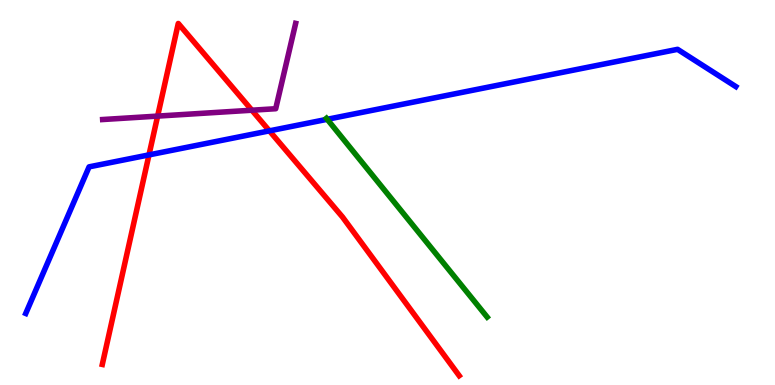[{'lines': ['blue', 'red'], 'intersections': [{'x': 1.92, 'y': 5.98}, {'x': 3.48, 'y': 6.6}]}, {'lines': ['green', 'red'], 'intersections': []}, {'lines': ['purple', 'red'], 'intersections': [{'x': 2.03, 'y': 6.98}, {'x': 3.25, 'y': 7.14}]}, {'lines': ['blue', 'green'], 'intersections': [{'x': 4.22, 'y': 6.9}]}, {'lines': ['blue', 'purple'], 'intersections': []}, {'lines': ['green', 'purple'], 'intersections': []}]